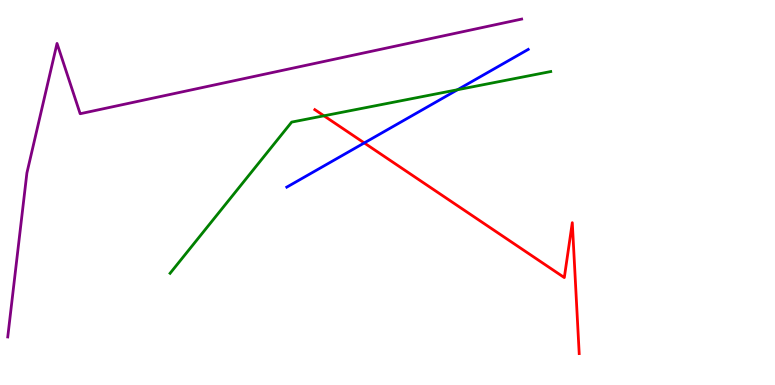[{'lines': ['blue', 'red'], 'intersections': [{'x': 4.7, 'y': 6.29}]}, {'lines': ['green', 'red'], 'intersections': [{'x': 4.18, 'y': 6.99}]}, {'lines': ['purple', 'red'], 'intersections': []}, {'lines': ['blue', 'green'], 'intersections': [{'x': 5.9, 'y': 7.67}]}, {'lines': ['blue', 'purple'], 'intersections': []}, {'lines': ['green', 'purple'], 'intersections': []}]